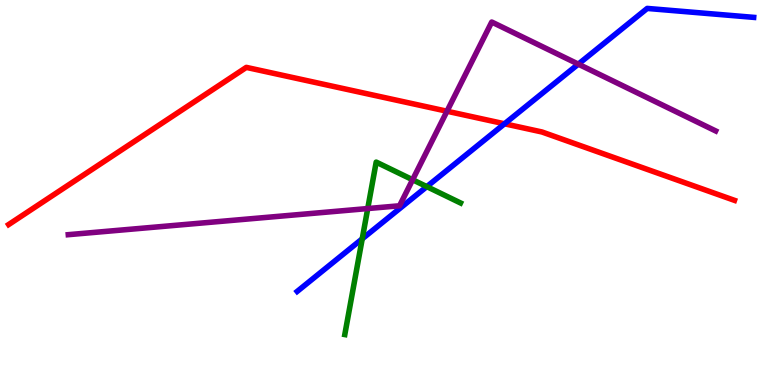[{'lines': ['blue', 'red'], 'intersections': [{'x': 6.51, 'y': 6.78}]}, {'lines': ['green', 'red'], 'intersections': []}, {'lines': ['purple', 'red'], 'intersections': [{'x': 5.77, 'y': 7.11}]}, {'lines': ['blue', 'green'], 'intersections': [{'x': 4.67, 'y': 3.8}, {'x': 5.51, 'y': 5.15}]}, {'lines': ['blue', 'purple'], 'intersections': [{'x': 7.46, 'y': 8.33}]}, {'lines': ['green', 'purple'], 'intersections': [{'x': 4.74, 'y': 4.58}, {'x': 5.32, 'y': 5.33}]}]